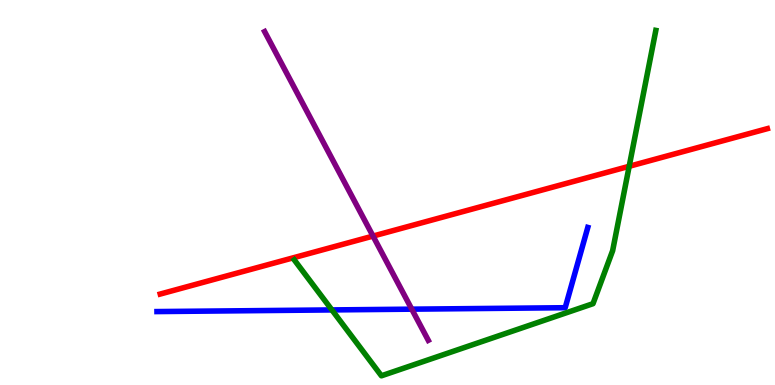[{'lines': ['blue', 'red'], 'intersections': []}, {'lines': ['green', 'red'], 'intersections': [{'x': 8.12, 'y': 5.68}]}, {'lines': ['purple', 'red'], 'intersections': [{'x': 4.81, 'y': 3.87}]}, {'lines': ['blue', 'green'], 'intersections': [{'x': 4.28, 'y': 1.95}]}, {'lines': ['blue', 'purple'], 'intersections': [{'x': 5.31, 'y': 1.97}]}, {'lines': ['green', 'purple'], 'intersections': []}]